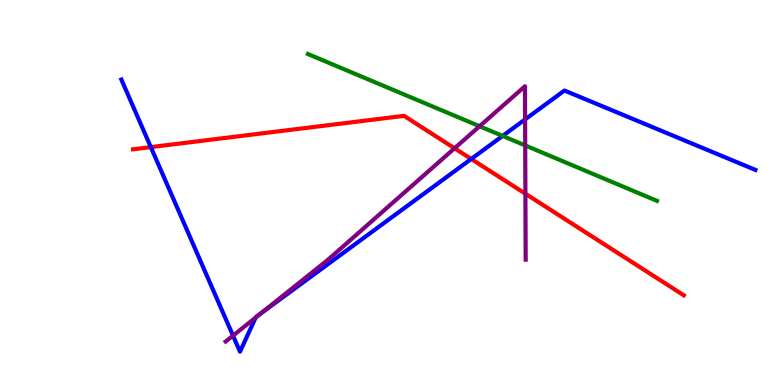[{'lines': ['blue', 'red'], 'intersections': [{'x': 1.95, 'y': 6.18}, {'x': 6.08, 'y': 5.87}]}, {'lines': ['green', 'red'], 'intersections': []}, {'lines': ['purple', 'red'], 'intersections': [{'x': 5.87, 'y': 6.15}, {'x': 6.78, 'y': 4.97}]}, {'lines': ['blue', 'green'], 'intersections': [{'x': 6.49, 'y': 6.47}]}, {'lines': ['blue', 'purple'], 'intersections': [{'x': 3.01, 'y': 1.28}, {'x': 3.3, 'y': 1.75}, {'x': 3.37, 'y': 1.86}, {'x': 6.78, 'y': 6.9}]}, {'lines': ['green', 'purple'], 'intersections': [{'x': 6.19, 'y': 6.72}, {'x': 6.78, 'y': 6.22}]}]